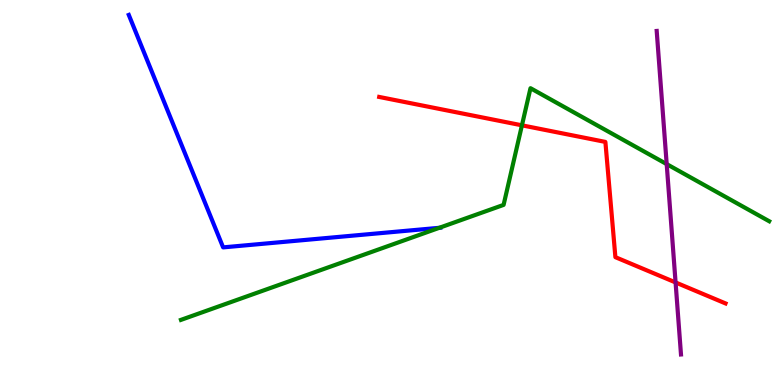[{'lines': ['blue', 'red'], 'intersections': []}, {'lines': ['green', 'red'], 'intersections': [{'x': 6.73, 'y': 6.74}]}, {'lines': ['purple', 'red'], 'intersections': [{'x': 8.72, 'y': 2.66}]}, {'lines': ['blue', 'green'], 'intersections': [{'x': 5.67, 'y': 4.08}]}, {'lines': ['blue', 'purple'], 'intersections': []}, {'lines': ['green', 'purple'], 'intersections': [{'x': 8.6, 'y': 5.74}]}]